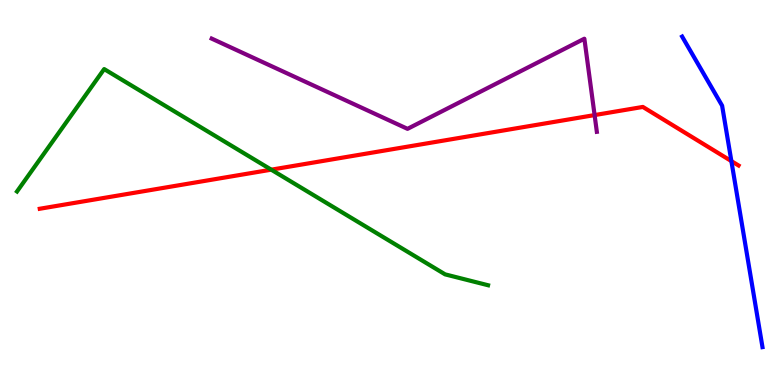[{'lines': ['blue', 'red'], 'intersections': [{'x': 9.44, 'y': 5.82}]}, {'lines': ['green', 'red'], 'intersections': [{'x': 3.5, 'y': 5.59}]}, {'lines': ['purple', 'red'], 'intersections': [{'x': 7.67, 'y': 7.01}]}, {'lines': ['blue', 'green'], 'intersections': []}, {'lines': ['blue', 'purple'], 'intersections': []}, {'lines': ['green', 'purple'], 'intersections': []}]